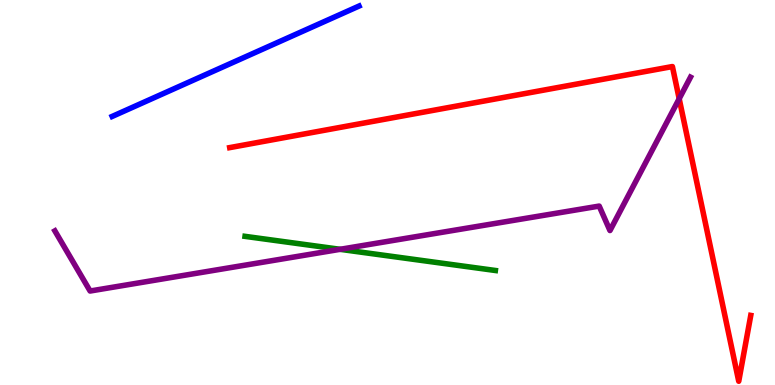[{'lines': ['blue', 'red'], 'intersections': []}, {'lines': ['green', 'red'], 'intersections': []}, {'lines': ['purple', 'red'], 'intersections': [{'x': 8.76, 'y': 7.44}]}, {'lines': ['blue', 'green'], 'intersections': []}, {'lines': ['blue', 'purple'], 'intersections': []}, {'lines': ['green', 'purple'], 'intersections': [{'x': 4.39, 'y': 3.52}]}]